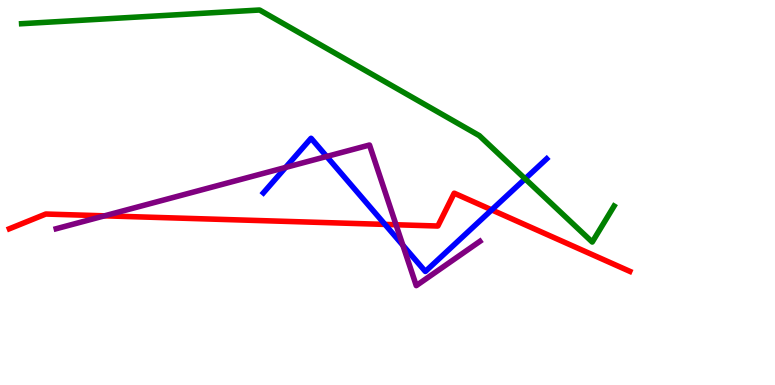[{'lines': ['blue', 'red'], 'intersections': [{'x': 4.97, 'y': 4.17}, {'x': 6.34, 'y': 4.55}]}, {'lines': ['green', 'red'], 'intersections': []}, {'lines': ['purple', 'red'], 'intersections': [{'x': 1.35, 'y': 4.39}, {'x': 5.11, 'y': 4.16}]}, {'lines': ['blue', 'green'], 'intersections': [{'x': 6.78, 'y': 5.36}]}, {'lines': ['blue', 'purple'], 'intersections': [{'x': 3.69, 'y': 5.65}, {'x': 4.22, 'y': 5.94}, {'x': 5.2, 'y': 3.63}]}, {'lines': ['green', 'purple'], 'intersections': []}]